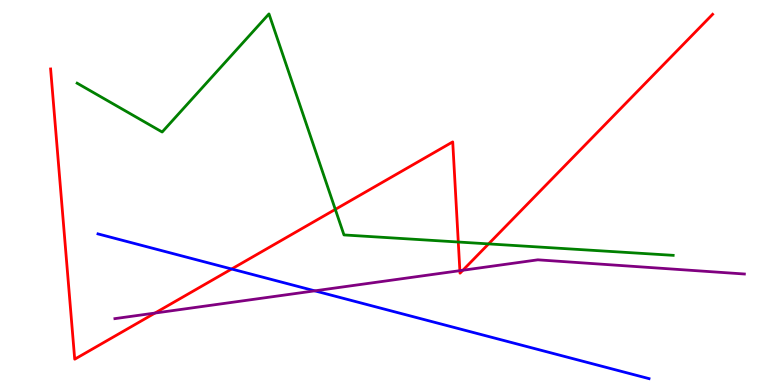[{'lines': ['blue', 'red'], 'intersections': [{'x': 2.99, 'y': 3.01}]}, {'lines': ['green', 'red'], 'intersections': [{'x': 4.33, 'y': 4.56}, {'x': 5.91, 'y': 3.71}, {'x': 6.3, 'y': 3.67}]}, {'lines': ['purple', 'red'], 'intersections': [{'x': 2.0, 'y': 1.87}, {'x': 5.93, 'y': 2.97}, {'x': 5.97, 'y': 2.98}]}, {'lines': ['blue', 'green'], 'intersections': []}, {'lines': ['blue', 'purple'], 'intersections': [{'x': 4.06, 'y': 2.45}]}, {'lines': ['green', 'purple'], 'intersections': []}]